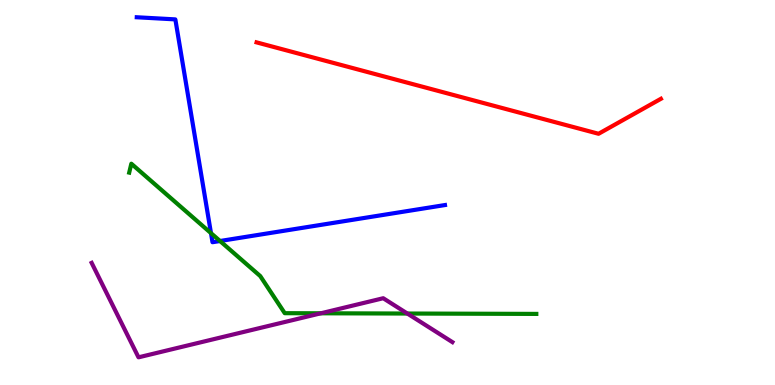[{'lines': ['blue', 'red'], 'intersections': []}, {'lines': ['green', 'red'], 'intersections': []}, {'lines': ['purple', 'red'], 'intersections': []}, {'lines': ['blue', 'green'], 'intersections': [{'x': 2.72, 'y': 3.94}, {'x': 2.84, 'y': 3.74}]}, {'lines': ['blue', 'purple'], 'intersections': []}, {'lines': ['green', 'purple'], 'intersections': [{'x': 4.14, 'y': 1.86}, {'x': 5.26, 'y': 1.86}]}]